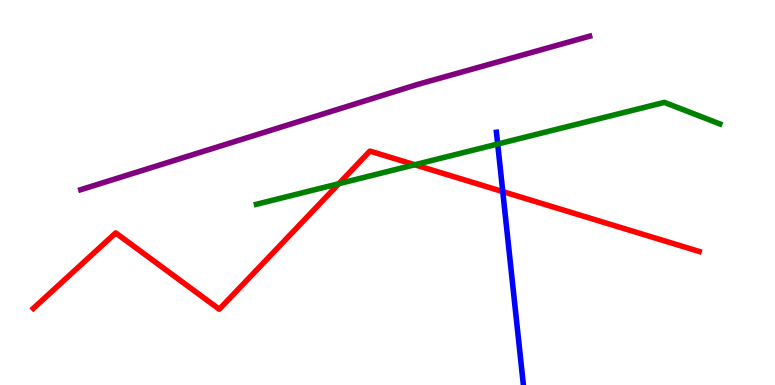[{'lines': ['blue', 'red'], 'intersections': [{'x': 6.49, 'y': 5.02}]}, {'lines': ['green', 'red'], 'intersections': [{'x': 4.37, 'y': 5.23}, {'x': 5.35, 'y': 5.72}]}, {'lines': ['purple', 'red'], 'intersections': []}, {'lines': ['blue', 'green'], 'intersections': [{'x': 6.42, 'y': 6.26}]}, {'lines': ['blue', 'purple'], 'intersections': []}, {'lines': ['green', 'purple'], 'intersections': []}]